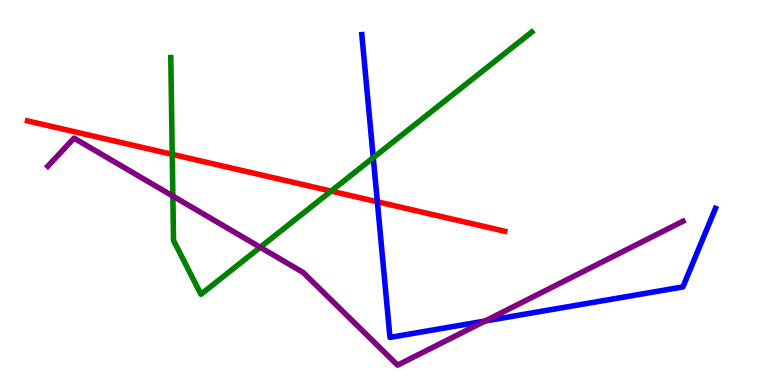[{'lines': ['blue', 'red'], 'intersections': [{'x': 4.87, 'y': 4.76}]}, {'lines': ['green', 'red'], 'intersections': [{'x': 2.22, 'y': 5.99}, {'x': 4.27, 'y': 5.04}]}, {'lines': ['purple', 'red'], 'intersections': []}, {'lines': ['blue', 'green'], 'intersections': [{'x': 4.82, 'y': 5.9}]}, {'lines': ['blue', 'purple'], 'intersections': [{'x': 6.26, 'y': 1.66}]}, {'lines': ['green', 'purple'], 'intersections': [{'x': 2.23, 'y': 4.91}, {'x': 3.36, 'y': 3.58}]}]